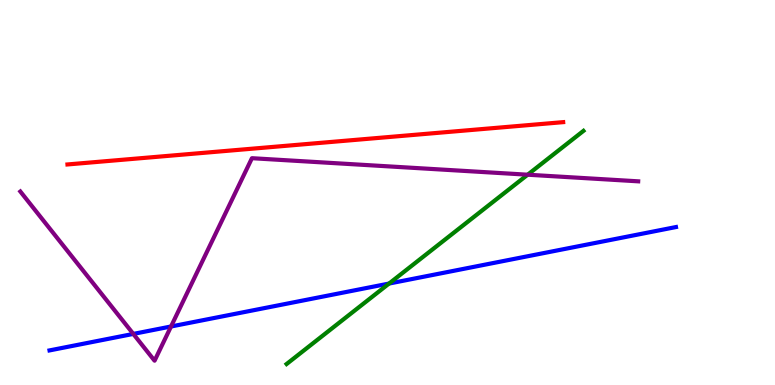[{'lines': ['blue', 'red'], 'intersections': []}, {'lines': ['green', 'red'], 'intersections': []}, {'lines': ['purple', 'red'], 'intersections': []}, {'lines': ['blue', 'green'], 'intersections': [{'x': 5.02, 'y': 2.64}]}, {'lines': ['blue', 'purple'], 'intersections': [{'x': 1.72, 'y': 1.33}, {'x': 2.21, 'y': 1.52}]}, {'lines': ['green', 'purple'], 'intersections': [{'x': 6.81, 'y': 5.46}]}]